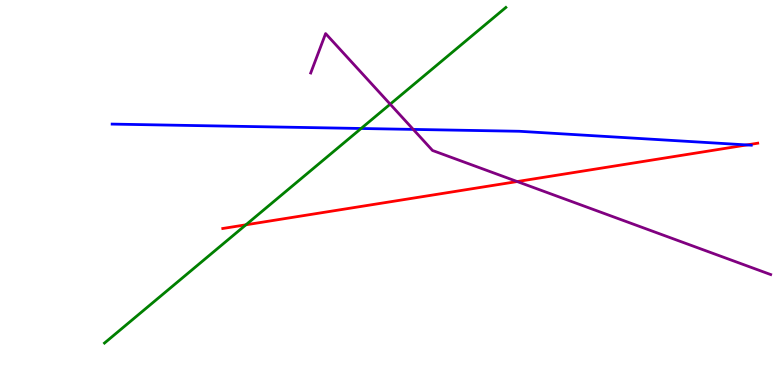[{'lines': ['blue', 'red'], 'intersections': [{'x': 9.64, 'y': 6.24}]}, {'lines': ['green', 'red'], 'intersections': [{'x': 3.17, 'y': 4.16}]}, {'lines': ['purple', 'red'], 'intersections': [{'x': 6.67, 'y': 5.28}]}, {'lines': ['blue', 'green'], 'intersections': [{'x': 4.66, 'y': 6.66}]}, {'lines': ['blue', 'purple'], 'intersections': [{'x': 5.33, 'y': 6.64}]}, {'lines': ['green', 'purple'], 'intersections': [{'x': 5.03, 'y': 7.29}]}]